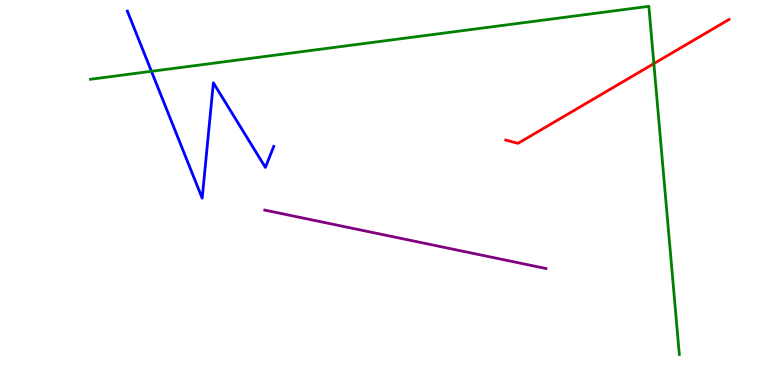[{'lines': ['blue', 'red'], 'intersections': []}, {'lines': ['green', 'red'], 'intersections': [{'x': 8.44, 'y': 8.35}]}, {'lines': ['purple', 'red'], 'intersections': []}, {'lines': ['blue', 'green'], 'intersections': [{'x': 1.95, 'y': 8.15}]}, {'lines': ['blue', 'purple'], 'intersections': []}, {'lines': ['green', 'purple'], 'intersections': []}]